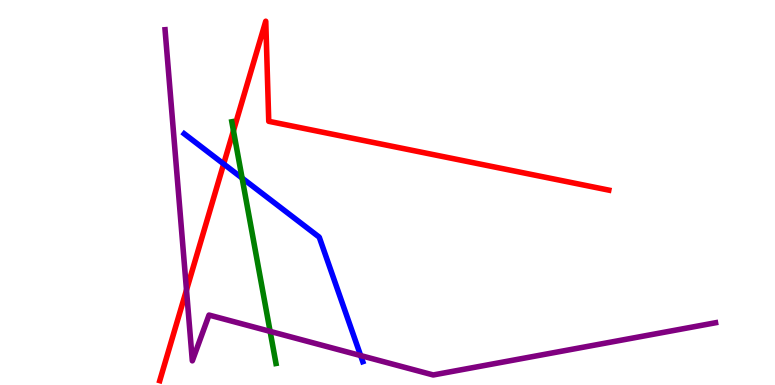[{'lines': ['blue', 'red'], 'intersections': [{'x': 2.89, 'y': 5.74}]}, {'lines': ['green', 'red'], 'intersections': [{'x': 3.01, 'y': 6.6}]}, {'lines': ['purple', 'red'], 'intersections': [{'x': 2.41, 'y': 2.47}]}, {'lines': ['blue', 'green'], 'intersections': [{'x': 3.12, 'y': 5.37}]}, {'lines': ['blue', 'purple'], 'intersections': [{'x': 4.65, 'y': 0.764}]}, {'lines': ['green', 'purple'], 'intersections': [{'x': 3.49, 'y': 1.39}]}]